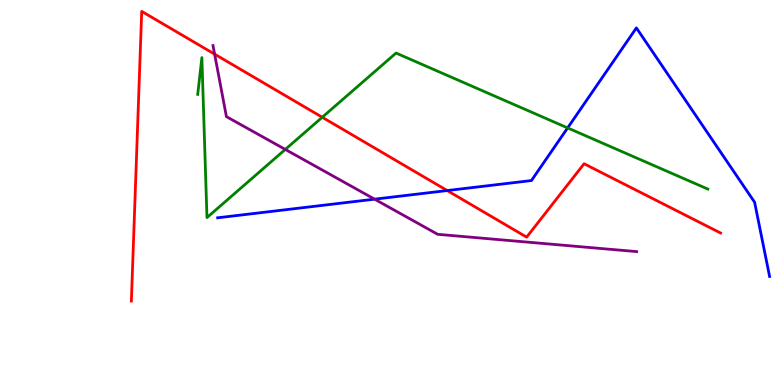[{'lines': ['blue', 'red'], 'intersections': [{'x': 5.77, 'y': 5.05}]}, {'lines': ['green', 'red'], 'intersections': [{'x': 4.16, 'y': 6.95}]}, {'lines': ['purple', 'red'], 'intersections': [{'x': 2.77, 'y': 8.59}]}, {'lines': ['blue', 'green'], 'intersections': [{'x': 7.32, 'y': 6.68}]}, {'lines': ['blue', 'purple'], 'intersections': [{'x': 4.83, 'y': 4.83}]}, {'lines': ['green', 'purple'], 'intersections': [{'x': 3.68, 'y': 6.12}]}]